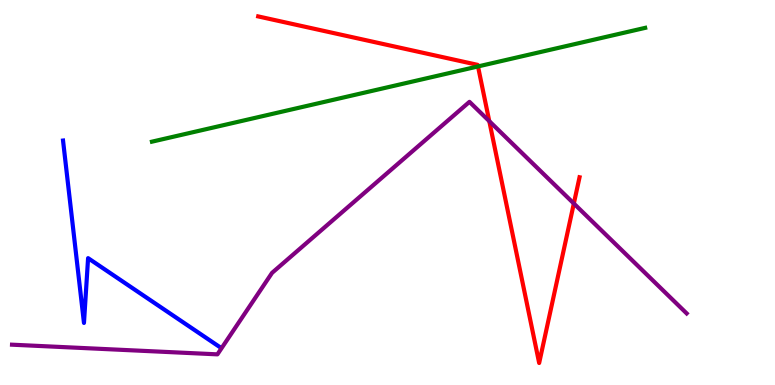[{'lines': ['blue', 'red'], 'intersections': []}, {'lines': ['green', 'red'], 'intersections': [{'x': 6.17, 'y': 8.27}]}, {'lines': ['purple', 'red'], 'intersections': [{'x': 6.31, 'y': 6.85}, {'x': 7.4, 'y': 4.71}]}, {'lines': ['blue', 'green'], 'intersections': []}, {'lines': ['blue', 'purple'], 'intersections': []}, {'lines': ['green', 'purple'], 'intersections': []}]